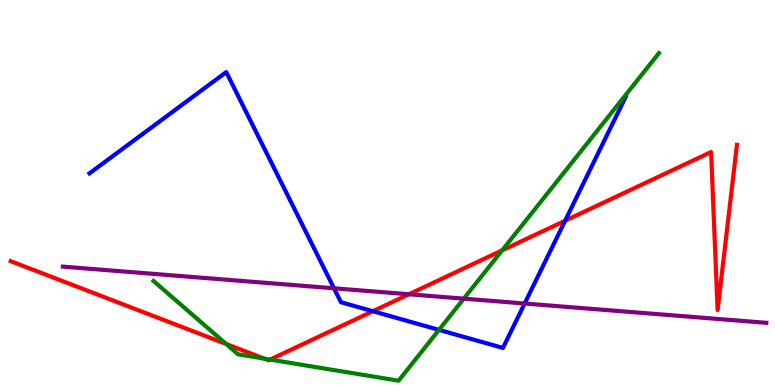[{'lines': ['blue', 'red'], 'intersections': [{'x': 4.81, 'y': 1.92}, {'x': 7.29, 'y': 4.27}]}, {'lines': ['green', 'red'], 'intersections': [{'x': 2.92, 'y': 1.07}, {'x': 3.41, 'y': 0.685}, {'x': 3.49, 'y': 0.66}, {'x': 6.48, 'y': 3.5}]}, {'lines': ['purple', 'red'], 'intersections': [{'x': 5.28, 'y': 2.36}]}, {'lines': ['blue', 'green'], 'intersections': [{'x': 5.66, 'y': 1.43}]}, {'lines': ['blue', 'purple'], 'intersections': [{'x': 4.31, 'y': 2.51}, {'x': 6.77, 'y': 2.12}]}, {'lines': ['green', 'purple'], 'intersections': [{'x': 5.98, 'y': 2.24}]}]